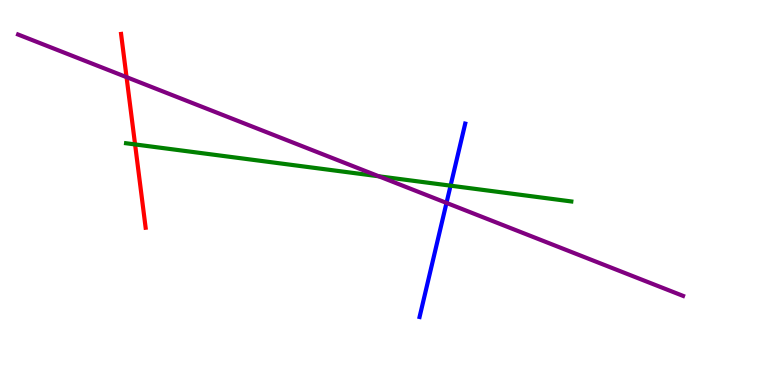[{'lines': ['blue', 'red'], 'intersections': []}, {'lines': ['green', 'red'], 'intersections': [{'x': 1.74, 'y': 6.25}]}, {'lines': ['purple', 'red'], 'intersections': [{'x': 1.63, 'y': 8.0}]}, {'lines': ['blue', 'green'], 'intersections': [{'x': 5.81, 'y': 5.18}]}, {'lines': ['blue', 'purple'], 'intersections': [{'x': 5.76, 'y': 4.73}]}, {'lines': ['green', 'purple'], 'intersections': [{'x': 4.89, 'y': 5.42}]}]